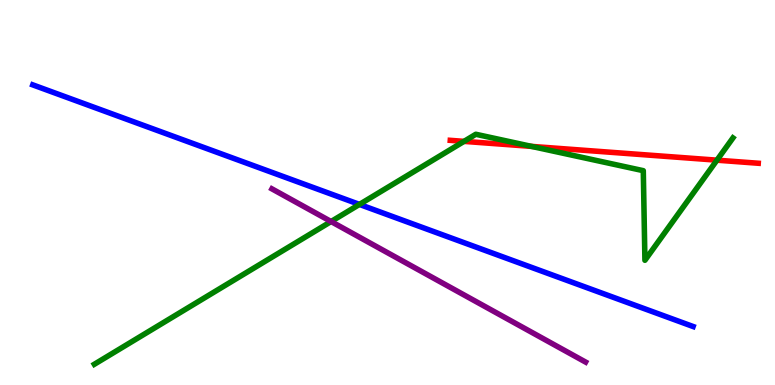[{'lines': ['blue', 'red'], 'intersections': []}, {'lines': ['green', 'red'], 'intersections': [{'x': 5.99, 'y': 6.33}, {'x': 6.86, 'y': 6.2}, {'x': 9.25, 'y': 5.84}]}, {'lines': ['purple', 'red'], 'intersections': []}, {'lines': ['blue', 'green'], 'intersections': [{'x': 4.64, 'y': 4.69}]}, {'lines': ['blue', 'purple'], 'intersections': []}, {'lines': ['green', 'purple'], 'intersections': [{'x': 4.27, 'y': 4.25}]}]